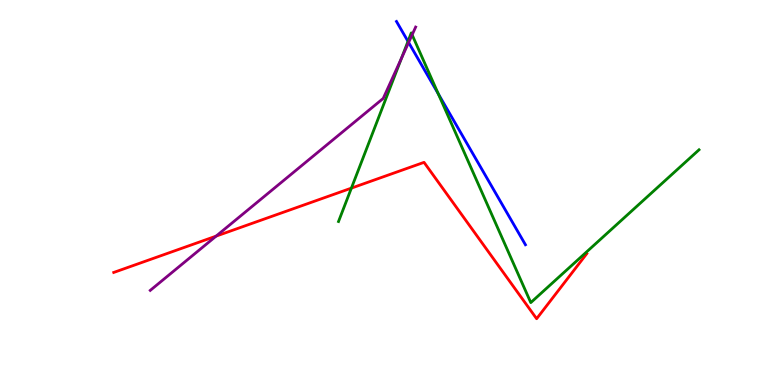[{'lines': ['blue', 'red'], 'intersections': []}, {'lines': ['green', 'red'], 'intersections': [{'x': 4.53, 'y': 5.11}]}, {'lines': ['purple', 'red'], 'intersections': [{'x': 2.79, 'y': 3.87}]}, {'lines': ['blue', 'green'], 'intersections': [{'x': 5.26, 'y': 8.93}, {'x': 5.66, 'y': 7.56}]}, {'lines': ['blue', 'purple'], 'intersections': [{'x': 5.27, 'y': 8.9}]}, {'lines': ['green', 'purple'], 'intersections': [{'x': 5.18, 'y': 8.49}, {'x': 5.32, 'y': 9.1}]}]